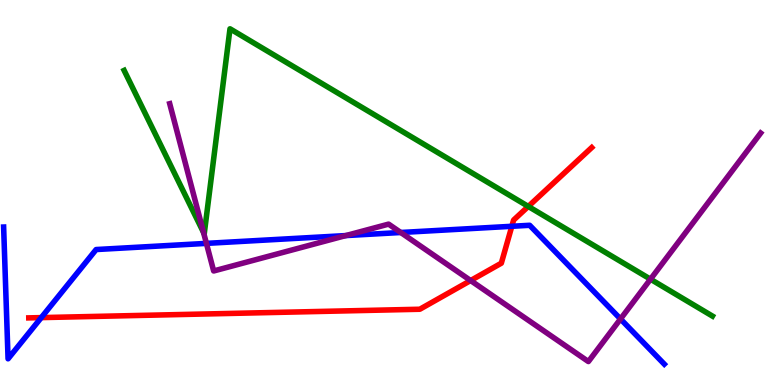[{'lines': ['blue', 'red'], 'intersections': [{'x': 0.533, 'y': 1.75}, {'x': 6.6, 'y': 4.12}]}, {'lines': ['green', 'red'], 'intersections': [{'x': 6.82, 'y': 4.64}]}, {'lines': ['purple', 'red'], 'intersections': [{'x': 6.07, 'y': 2.71}]}, {'lines': ['blue', 'green'], 'intersections': []}, {'lines': ['blue', 'purple'], 'intersections': [{'x': 2.66, 'y': 3.68}, {'x': 4.46, 'y': 3.88}, {'x': 5.17, 'y': 3.96}, {'x': 8.01, 'y': 1.71}]}, {'lines': ['green', 'purple'], 'intersections': [{'x': 2.63, 'y': 3.96}, {'x': 8.39, 'y': 2.75}]}]